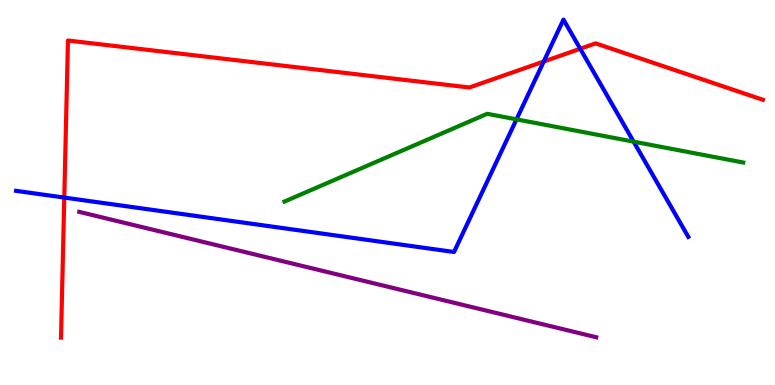[{'lines': ['blue', 'red'], 'intersections': [{'x': 0.829, 'y': 4.87}, {'x': 7.02, 'y': 8.4}, {'x': 7.49, 'y': 8.73}]}, {'lines': ['green', 'red'], 'intersections': []}, {'lines': ['purple', 'red'], 'intersections': []}, {'lines': ['blue', 'green'], 'intersections': [{'x': 6.66, 'y': 6.9}, {'x': 8.18, 'y': 6.32}]}, {'lines': ['blue', 'purple'], 'intersections': []}, {'lines': ['green', 'purple'], 'intersections': []}]